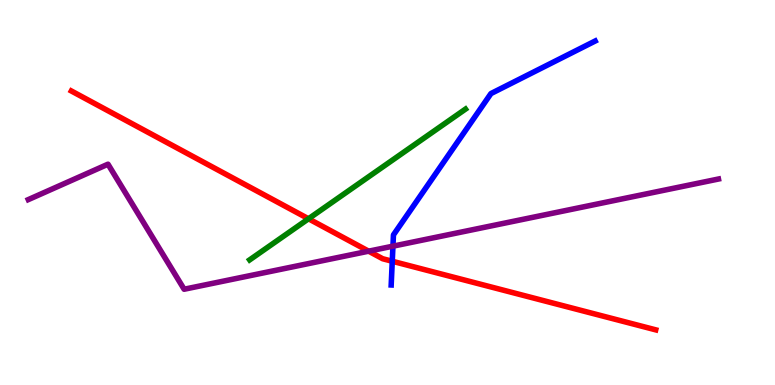[{'lines': ['blue', 'red'], 'intersections': [{'x': 5.06, 'y': 3.21}]}, {'lines': ['green', 'red'], 'intersections': [{'x': 3.98, 'y': 4.32}]}, {'lines': ['purple', 'red'], 'intersections': [{'x': 4.76, 'y': 3.48}]}, {'lines': ['blue', 'green'], 'intersections': []}, {'lines': ['blue', 'purple'], 'intersections': [{'x': 5.07, 'y': 3.61}]}, {'lines': ['green', 'purple'], 'intersections': []}]